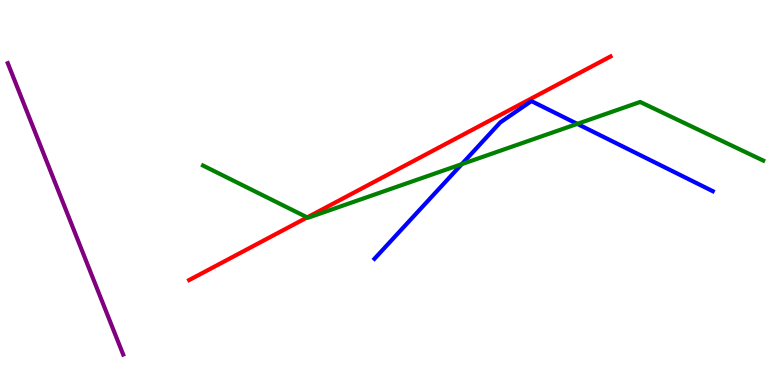[{'lines': ['blue', 'red'], 'intersections': []}, {'lines': ['green', 'red'], 'intersections': [{'x': 3.96, 'y': 4.35}]}, {'lines': ['purple', 'red'], 'intersections': []}, {'lines': ['blue', 'green'], 'intersections': [{'x': 5.96, 'y': 5.74}, {'x': 7.45, 'y': 6.78}]}, {'lines': ['blue', 'purple'], 'intersections': []}, {'lines': ['green', 'purple'], 'intersections': []}]